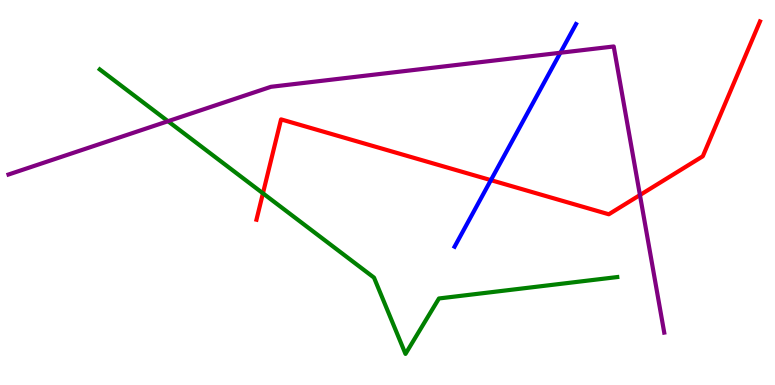[{'lines': ['blue', 'red'], 'intersections': [{'x': 6.33, 'y': 5.32}]}, {'lines': ['green', 'red'], 'intersections': [{'x': 3.39, 'y': 4.98}]}, {'lines': ['purple', 'red'], 'intersections': [{'x': 8.26, 'y': 4.93}]}, {'lines': ['blue', 'green'], 'intersections': []}, {'lines': ['blue', 'purple'], 'intersections': [{'x': 7.23, 'y': 8.63}]}, {'lines': ['green', 'purple'], 'intersections': [{'x': 2.17, 'y': 6.85}]}]